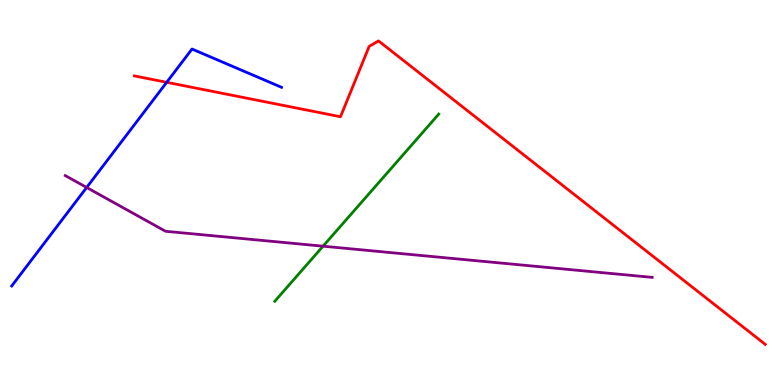[{'lines': ['blue', 'red'], 'intersections': [{'x': 2.15, 'y': 7.86}]}, {'lines': ['green', 'red'], 'intersections': []}, {'lines': ['purple', 'red'], 'intersections': []}, {'lines': ['blue', 'green'], 'intersections': []}, {'lines': ['blue', 'purple'], 'intersections': [{'x': 1.12, 'y': 5.13}]}, {'lines': ['green', 'purple'], 'intersections': [{'x': 4.17, 'y': 3.61}]}]